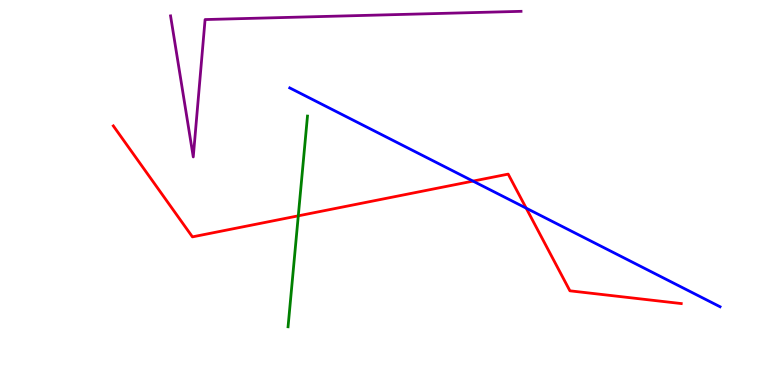[{'lines': ['blue', 'red'], 'intersections': [{'x': 6.1, 'y': 5.3}, {'x': 6.79, 'y': 4.59}]}, {'lines': ['green', 'red'], 'intersections': [{'x': 3.85, 'y': 4.39}]}, {'lines': ['purple', 'red'], 'intersections': []}, {'lines': ['blue', 'green'], 'intersections': []}, {'lines': ['blue', 'purple'], 'intersections': []}, {'lines': ['green', 'purple'], 'intersections': []}]